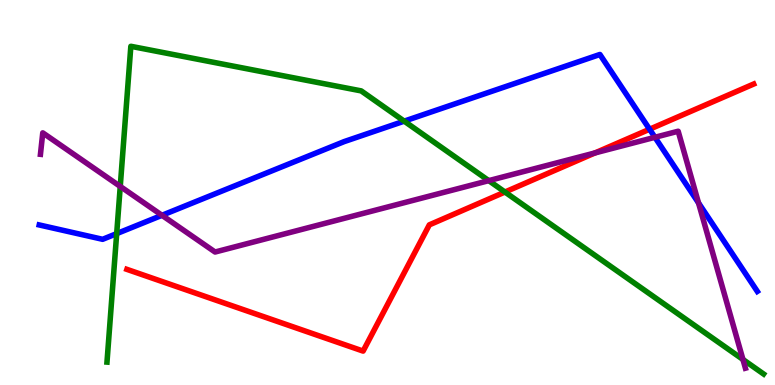[{'lines': ['blue', 'red'], 'intersections': [{'x': 8.38, 'y': 6.64}]}, {'lines': ['green', 'red'], 'intersections': [{'x': 6.52, 'y': 5.01}]}, {'lines': ['purple', 'red'], 'intersections': [{'x': 7.68, 'y': 6.03}]}, {'lines': ['blue', 'green'], 'intersections': [{'x': 1.51, 'y': 3.93}, {'x': 5.22, 'y': 6.85}]}, {'lines': ['blue', 'purple'], 'intersections': [{'x': 2.09, 'y': 4.41}, {'x': 8.45, 'y': 6.43}, {'x': 9.01, 'y': 4.73}]}, {'lines': ['green', 'purple'], 'intersections': [{'x': 1.55, 'y': 5.16}, {'x': 6.31, 'y': 5.31}, {'x': 9.59, 'y': 0.663}]}]